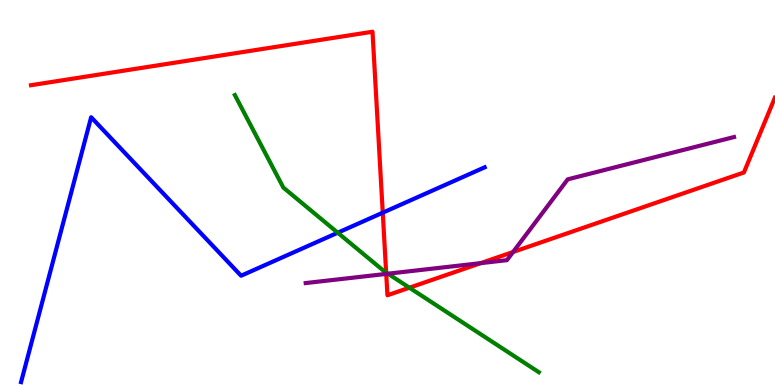[{'lines': ['blue', 'red'], 'intersections': [{'x': 4.94, 'y': 4.48}]}, {'lines': ['green', 'red'], 'intersections': [{'x': 4.98, 'y': 2.92}, {'x': 5.28, 'y': 2.53}]}, {'lines': ['purple', 'red'], 'intersections': [{'x': 4.98, 'y': 2.89}, {'x': 6.2, 'y': 3.16}, {'x': 6.62, 'y': 3.45}]}, {'lines': ['blue', 'green'], 'intersections': [{'x': 4.36, 'y': 3.96}]}, {'lines': ['blue', 'purple'], 'intersections': []}, {'lines': ['green', 'purple'], 'intersections': [{'x': 5.01, 'y': 2.89}]}]